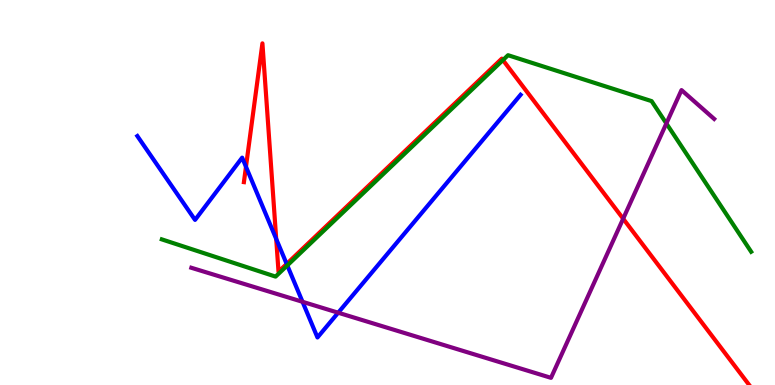[{'lines': ['blue', 'red'], 'intersections': [{'x': 3.17, 'y': 5.67}, {'x': 3.56, 'y': 3.79}, {'x': 3.7, 'y': 3.14}]}, {'lines': ['green', 'red'], 'intersections': [{'x': 6.49, 'y': 8.44}]}, {'lines': ['purple', 'red'], 'intersections': [{'x': 8.04, 'y': 4.32}]}, {'lines': ['blue', 'green'], 'intersections': [{'x': 3.71, 'y': 3.11}]}, {'lines': ['blue', 'purple'], 'intersections': [{'x': 3.9, 'y': 2.16}, {'x': 4.36, 'y': 1.88}]}, {'lines': ['green', 'purple'], 'intersections': [{'x': 8.6, 'y': 6.79}]}]